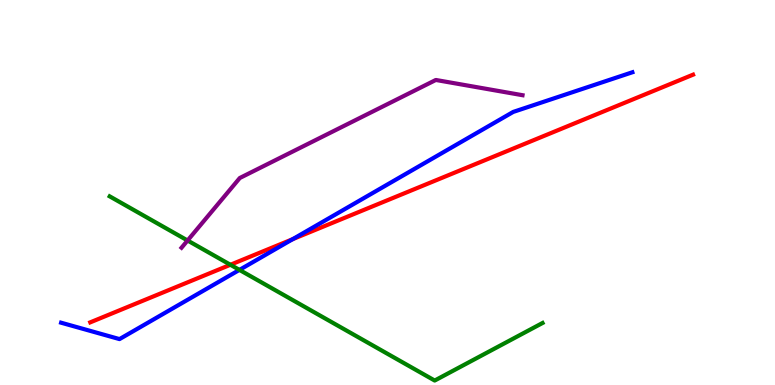[{'lines': ['blue', 'red'], 'intersections': [{'x': 3.78, 'y': 3.79}]}, {'lines': ['green', 'red'], 'intersections': [{'x': 2.97, 'y': 3.12}]}, {'lines': ['purple', 'red'], 'intersections': []}, {'lines': ['blue', 'green'], 'intersections': [{'x': 3.09, 'y': 2.99}]}, {'lines': ['blue', 'purple'], 'intersections': []}, {'lines': ['green', 'purple'], 'intersections': [{'x': 2.42, 'y': 3.75}]}]